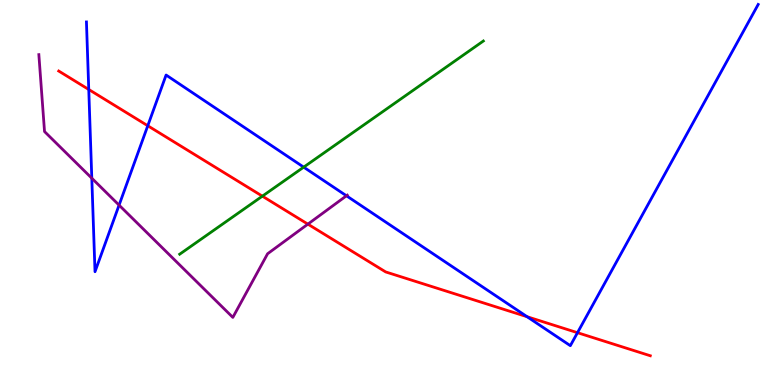[{'lines': ['blue', 'red'], 'intersections': [{'x': 1.15, 'y': 7.68}, {'x': 1.91, 'y': 6.73}, {'x': 6.8, 'y': 1.77}, {'x': 7.45, 'y': 1.36}]}, {'lines': ['green', 'red'], 'intersections': [{'x': 3.39, 'y': 4.9}]}, {'lines': ['purple', 'red'], 'intersections': [{'x': 3.97, 'y': 4.18}]}, {'lines': ['blue', 'green'], 'intersections': [{'x': 3.92, 'y': 5.66}]}, {'lines': ['blue', 'purple'], 'intersections': [{'x': 1.18, 'y': 5.37}, {'x': 1.54, 'y': 4.67}, {'x': 4.47, 'y': 4.91}]}, {'lines': ['green', 'purple'], 'intersections': []}]